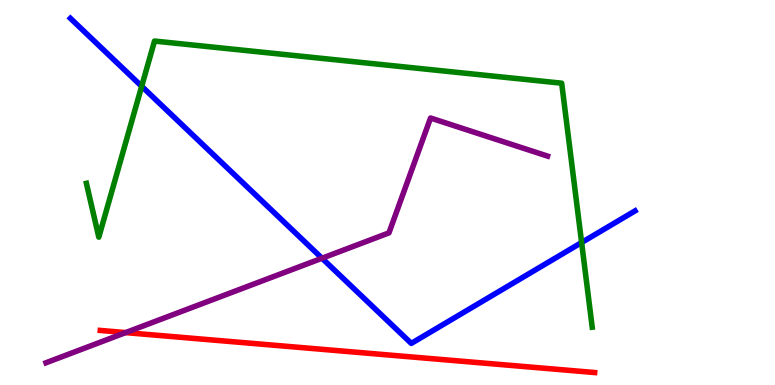[{'lines': ['blue', 'red'], 'intersections': []}, {'lines': ['green', 'red'], 'intersections': []}, {'lines': ['purple', 'red'], 'intersections': [{'x': 1.62, 'y': 1.36}]}, {'lines': ['blue', 'green'], 'intersections': [{'x': 1.83, 'y': 7.76}, {'x': 7.5, 'y': 3.7}]}, {'lines': ['blue', 'purple'], 'intersections': [{'x': 4.15, 'y': 3.29}]}, {'lines': ['green', 'purple'], 'intersections': []}]